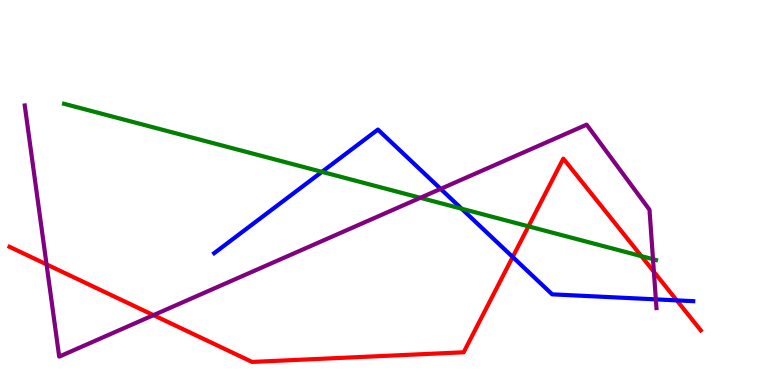[{'lines': ['blue', 'red'], 'intersections': [{'x': 6.62, 'y': 3.32}, {'x': 8.73, 'y': 2.2}]}, {'lines': ['green', 'red'], 'intersections': [{'x': 6.82, 'y': 4.12}, {'x': 8.28, 'y': 3.35}]}, {'lines': ['purple', 'red'], 'intersections': [{'x': 0.601, 'y': 3.13}, {'x': 1.98, 'y': 1.81}, {'x': 8.44, 'y': 2.94}]}, {'lines': ['blue', 'green'], 'intersections': [{'x': 4.15, 'y': 5.54}, {'x': 5.96, 'y': 4.58}]}, {'lines': ['blue', 'purple'], 'intersections': [{'x': 5.69, 'y': 5.09}, {'x': 8.46, 'y': 2.22}]}, {'lines': ['green', 'purple'], 'intersections': [{'x': 5.42, 'y': 4.86}, {'x': 8.43, 'y': 3.27}]}]